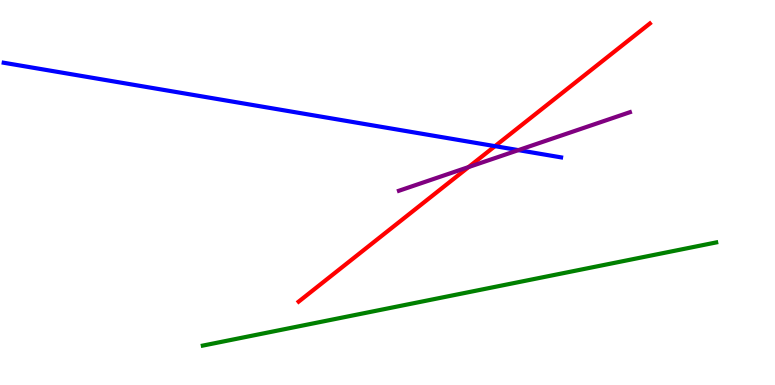[{'lines': ['blue', 'red'], 'intersections': [{'x': 6.39, 'y': 6.2}]}, {'lines': ['green', 'red'], 'intersections': []}, {'lines': ['purple', 'red'], 'intersections': [{'x': 6.05, 'y': 5.66}]}, {'lines': ['blue', 'green'], 'intersections': []}, {'lines': ['blue', 'purple'], 'intersections': [{'x': 6.69, 'y': 6.1}]}, {'lines': ['green', 'purple'], 'intersections': []}]